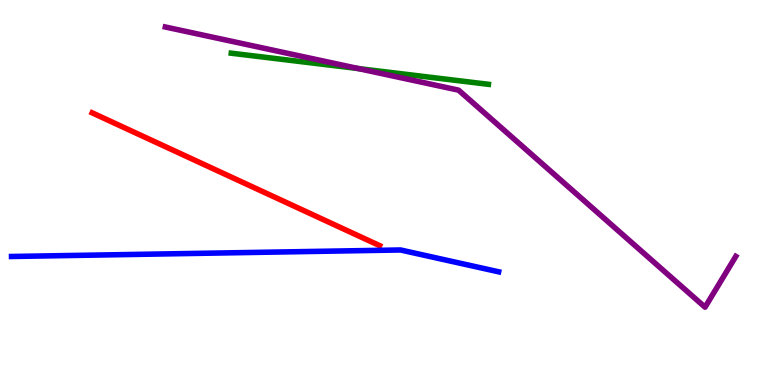[{'lines': ['blue', 'red'], 'intersections': []}, {'lines': ['green', 'red'], 'intersections': []}, {'lines': ['purple', 'red'], 'intersections': []}, {'lines': ['blue', 'green'], 'intersections': []}, {'lines': ['blue', 'purple'], 'intersections': []}, {'lines': ['green', 'purple'], 'intersections': [{'x': 4.63, 'y': 8.22}]}]